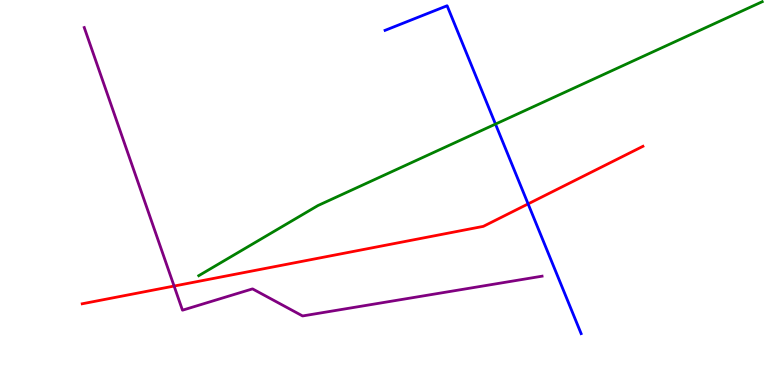[{'lines': ['blue', 'red'], 'intersections': [{'x': 6.81, 'y': 4.7}]}, {'lines': ['green', 'red'], 'intersections': []}, {'lines': ['purple', 'red'], 'intersections': [{'x': 2.25, 'y': 2.57}]}, {'lines': ['blue', 'green'], 'intersections': [{'x': 6.39, 'y': 6.78}]}, {'lines': ['blue', 'purple'], 'intersections': []}, {'lines': ['green', 'purple'], 'intersections': []}]